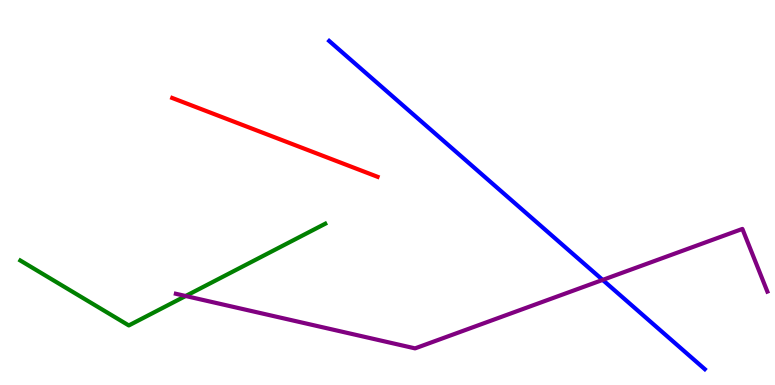[{'lines': ['blue', 'red'], 'intersections': []}, {'lines': ['green', 'red'], 'intersections': []}, {'lines': ['purple', 'red'], 'intersections': []}, {'lines': ['blue', 'green'], 'intersections': []}, {'lines': ['blue', 'purple'], 'intersections': [{'x': 7.78, 'y': 2.73}]}, {'lines': ['green', 'purple'], 'intersections': [{'x': 2.4, 'y': 2.31}]}]